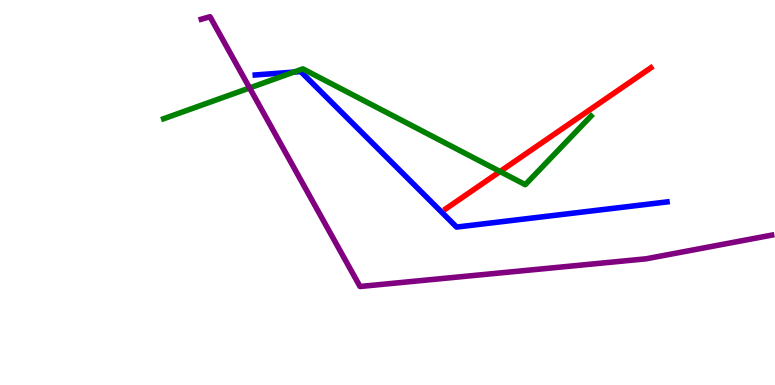[{'lines': ['blue', 'red'], 'intersections': []}, {'lines': ['green', 'red'], 'intersections': [{'x': 6.45, 'y': 5.54}]}, {'lines': ['purple', 'red'], 'intersections': []}, {'lines': ['blue', 'green'], 'intersections': [{'x': 3.79, 'y': 8.13}]}, {'lines': ['blue', 'purple'], 'intersections': []}, {'lines': ['green', 'purple'], 'intersections': [{'x': 3.22, 'y': 7.72}]}]